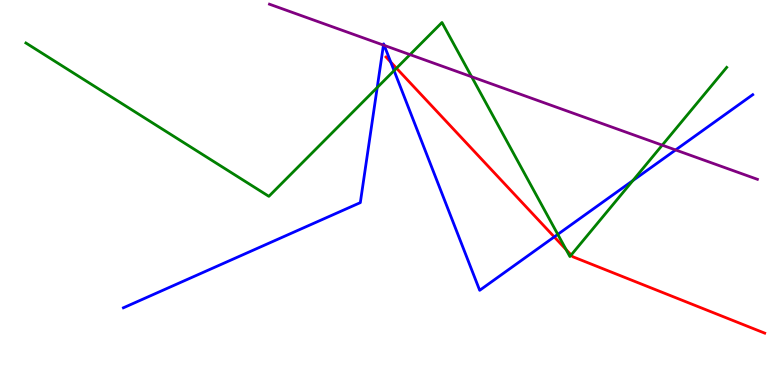[{'lines': ['blue', 'red'], 'intersections': [{'x': 5.04, 'y': 8.39}, {'x': 7.15, 'y': 3.85}]}, {'lines': ['green', 'red'], 'intersections': [{'x': 5.12, 'y': 8.23}, {'x': 7.3, 'y': 3.52}, {'x': 7.37, 'y': 3.38}]}, {'lines': ['purple', 'red'], 'intersections': []}, {'lines': ['blue', 'green'], 'intersections': [{'x': 4.87, 'y': 7.73}, {'x': 5.08, 'y': 8.17}, {'x': 7.2, 'y': 3.91}, {'x': 8.17, 'y': 5.31}]}, {'lines': ['blue', 'purple'], 'intersections': [{'x': 4.95, 'y': 8.83}, {'x': 4.96, 'y': 8.82}, {'x': 8.72, 'y': 6.11}]}, {'lines': ['green', 'purple'], 'intersections': [{'x': 5.29, 'y': 8.58}, {'x': 6.09, 'y': 8.01}, {'x': 8.54, 'y': 6.23}]}]